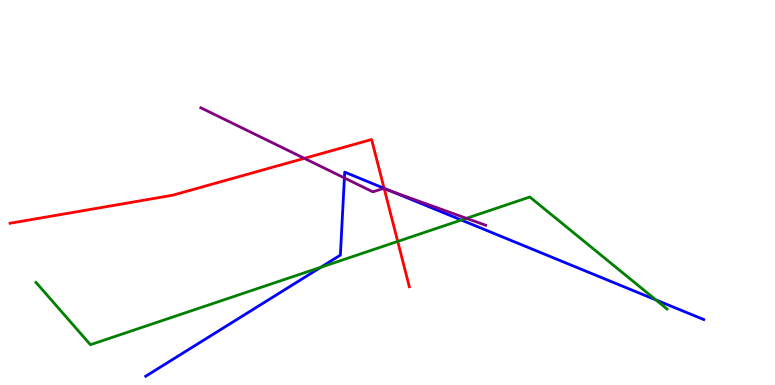[{'lines': ['blue', 'red'], 'intersections': [{'x': 4.96, 'y': 5.11}]}, {'lines': ['green', 'red'], 'intersections': [{'x': 5.13, 'y': 3.73}]}, {'lines': ['purple', 'red'], 'intersections': [{'x': 3.93, 'y': 5.89}, {'x': 4.96, 'y': 5.1}]}, {'lines': ['blue', 'green'], 'intersections': [{'x': 4.14, 'y': 3.06}, {'x': 5.95, 'y': 4.28}, {'x': 8.46, 'y': 2.21}]}, {'lines': ['blue', 'purple'], 'intersections': [{'x': 4.44, 'y': 5.38}, {'x': 5.04, 'y': 5.04}]}, {'lines': ['green', 'purple'], 'intersections': [{'x': 6.02, 'y': 4.33}]}]